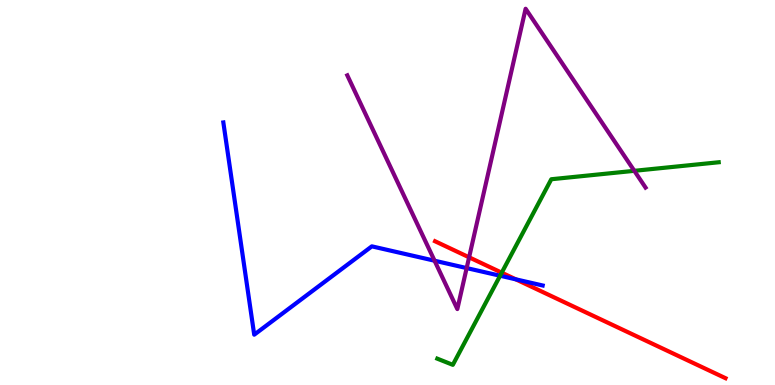[{'lines': ['blue', 'red'], 'intersections': [{'x': 6.66, 'y': 2.74}]}, {'lines': ['green', 'red'], 'intersections': [{'x': 6.47, 'y': 2.92}]}, {'lines': ['purple', 'red'], 'intersections': [{'x': 6.05, 'y': 3.32}]}, {'lines': ['blue', 'green'], 'intersections': [{'x': 6.45, 'y': 2.84}]}, {'lines': ['blue', 'purple'], 'intersections': [{'x': 5.61, 'y': 3.23}, {'x': 6.02, 'y': 3.04}]}, {'lines': ['green', 'purple'], 'intersections': [{'x': 8.18, 'y': 5.56}]}]